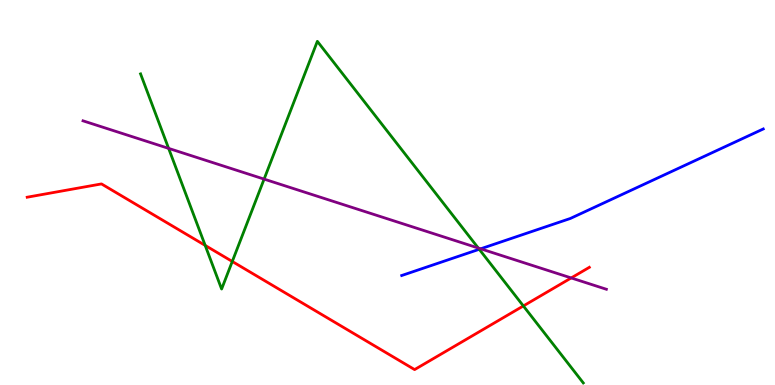[{'lines': ['blue', 'red'], 'intersections': []}, {'lines': ['green', 'red'], 'intersections': [{'x': 2.65, 'y': 3.63}, {'x': 3.0, 'y': 3.21}, {'x': 6.75, 'y': 2.05}]}, {'lines': ['purple', 'red'], 'intersections': [{'x': 7.37, 'y': 2.78}]}, {'lines': ['blue', 'green'], 'intersections': [{'x': 6.18, 'y': 3.53}]}, {'lines': ['blue', 'purple'], 'intersections': [{'x': 6.2, 'y': 3.54}]}, {'lines': ['green', 'purple'], 'intersections': [{'x': 2.18, 'y': 6.15}, {'x': 3.41, 'y': 5.35}, {'x': 6.17, 'y': 3.56}]}]